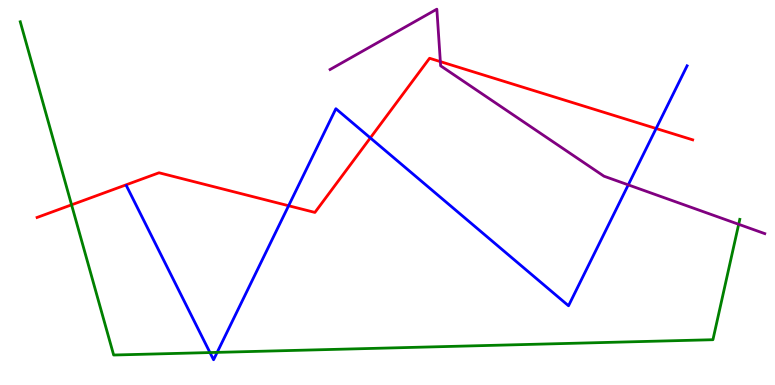[{'lines': ['blue', 'red'], 'intersections': [{'x': 3.72, 'y': 4.66}, {'x': 4.78, 'y': 6.42}, {'x': 8.47, 'y': 6.66}]}, {'lines': ['green', 'red'], 'intersections': [{'x': 0.923, 'y': 4.68}]}, {'lines': ['purple', 'red'], 'intersections': [{'x': 5.68, 'y': 8.4}]}, {'lines': ['blue', 'green'], 'intersections': [{'x': 2.71, 'y': 0.843}, {'x': 2.8, 'y': 0.847}]}, {'lines': ['blue', 'purple'], 'intersections': [{'x': 8.11, 'y': 5.2}]}, {'lines': ['green', 'purple'], 'intersections': [{'x': 9.53, 'y': 4.17}]}]